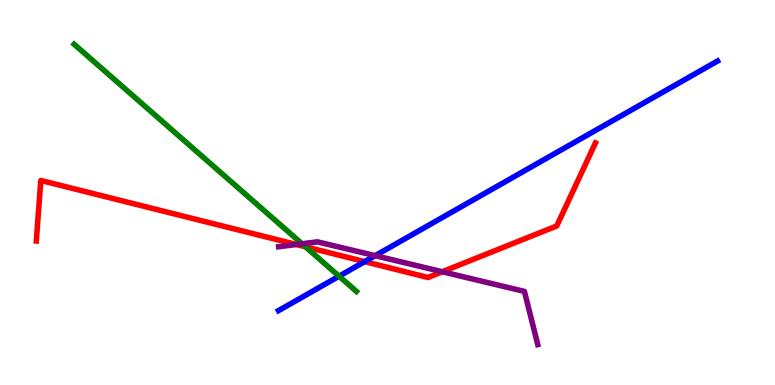[{'lines': ['blue', 'red'], 'intersections': [{'x': 4.71, 'y': 3.2}]}, {'lines': ['green', 'red'], 'intersections': [{'x': 3.94, 'y': 3.59}]}, {'lines': ['purple', 'red'], 'intersections': [{'x': 3.82, 'y': 3.65}, {'x': 5.71, 'y': 2.94}]}, {'lines': ['blue', 'green'], 'intersections': [{'x': 4.37, 'y': 2.83}]}, {'lines': ['blue', 'purple'], 'intersections': [{'x': 4.84, 'y': 3.36}]}, {'lines': ['green', 'purple'], 'intersections': [{'x': 3.9, 'y': 3.67}]}]